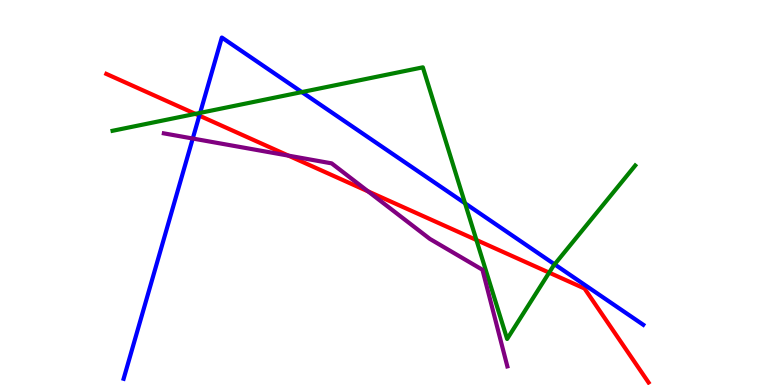[{'lines': ['blue', 'red'], 'intersections': [{'x': 2.57, 'y': 7.0}]}, {'lines': ['green', 'red'], 'intersections': [{'x': 2.52, 'y': 7.04}, {'x': 6.15, 'y': 3.77}, {'x': 7.09, 'y': 2.92}]}, {'lines': ['purple', 'red'], 'intersections': [{'x': 3.72, 'y': 5.96}, {'x': 4.75, 'y': 5.03}]}, {'lines': ['blue', 'green'], 'intersections': [{'x': 2.58, 'y': 7.07}, {'x': 3.89, 'y': 7.61}, {'x': 6.0, 'y': 4.72}, {'x': 7.16, 'y': 3.13}]}, {'lines': ['blue', 'purple'], 'intersections': [{'x': 2.49, 'y': 6.4}]}, {'lines': ['green', 'purple'], 'intersections': []}]